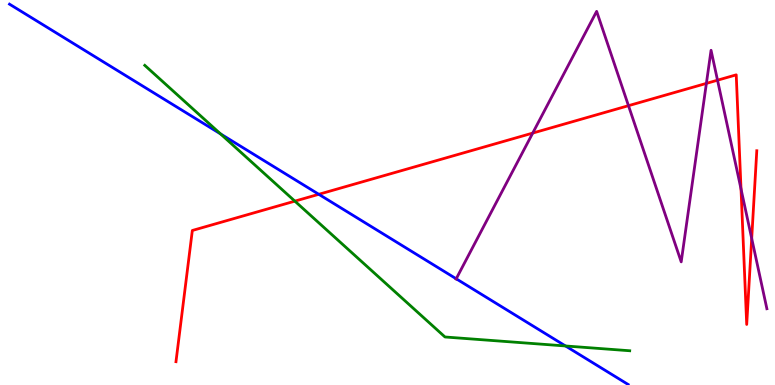[{'lines': ['blue', 'red'], 'intersections': [{'x': 4.11, 'y': 4.95}]}, {'lines': ['green', 'red'], 'intersections': [{'x': 3.8, 'y': 4.78}]}, {'lines': ['purple', 'red'], 'intersections': [{'x': 6.87, 'y': 6.54}, {'x': 8.11, 'y': 7.26}, {'x': 9.11, 'y': 7.83}, {'x': 9.26, 'y': 7.92}, {'x': 9.56, 'y': 5.09}, {'x': 9.7, 'y': 3.81}]}, {'lines': ['blue', 'green'], 'intersections': [{'x': 2.85, 'y': 6.52}, {'x': 7.3, 'y': 1.01}]}, {'lines': ['blue', 'purple'], 'intersections': [{'x': 5.89, 'y': 2.76}]}, {'lines': ['green', 'purple'], 'intersections': []}]